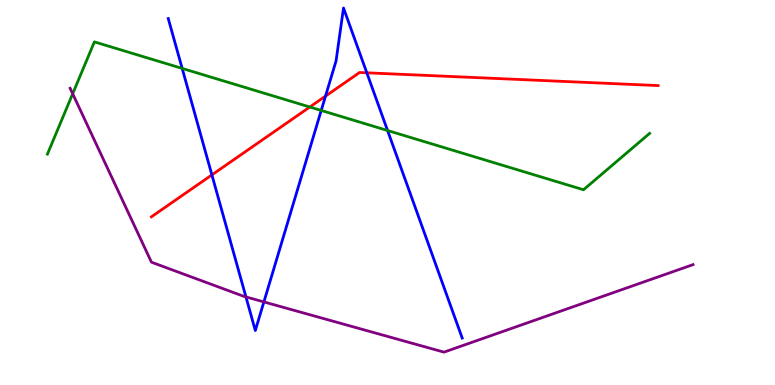[{'lines': ['blue', 'red'], 'intersections': [{'x': 2.73, 'y': 5.46}, {'x': 4.2, 'y': 7.5}, {'x': 4.73, 'y': 8.11}]}, {'lines': ['green', 'red'], 'intersections': [{'x': 4.0, 'y': 7.22}]}, {'lines': ['purple', 'red'], 'intersections': []}, {'lines': ['blue', 'green'], 'intersections': [{'x': 2.35, 'y': 8.22}, {'x': 4.14, 'y': 7.13}, {'x': 5.0, 'y': 6.61}]}, {'lines': ['blue', 'purple'], 'intersections': [{'x': 3.17, 'y': 2.29}, {'x': 3.41, 'y': 2.16}]}, {'lines': ['green', 'purple'], 'intersections': [{'x': 0.938, 'y': 7.56}]}]